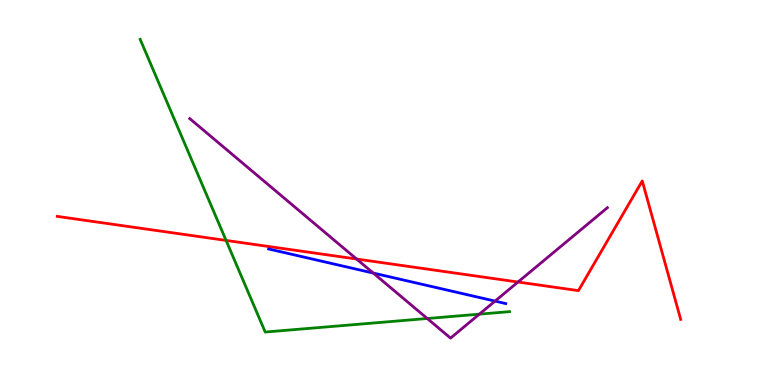[{'lines': ['blue', 'red'], 'intersections': []}, {'lines': ['green', 'red'], 'intersections': [{'x': 2.92, 'y': 3.76}]}, {'lines': ['purple', 'red'], 'intersections': [{'x': 4.6, 'y': 3.27}, {'x': 6.68, 'y': 2.67}]}, {'lines': ['blue', 'green'], 'intersections': []}, {'lines': ['blue', 'purple'], 'intersections': [{'x': 4.82, 'y': 2.91}, {'x': 6.39, 'y': 2.18}]}, {'lines': ['green', 'purple'], 'intersections': [{'x': 5.51, 'y': 1.73}, {'x': 6.18, 'y': 1.84}]}]